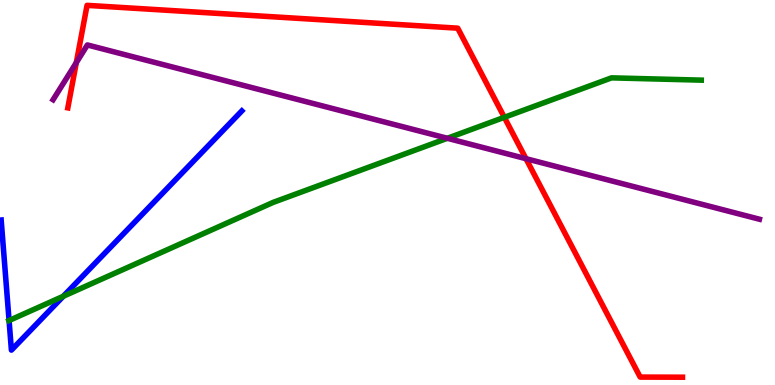[{'lines': ['blue', 'red'], 'intersections': []}, {'lines': ['green', 'red'], 'intersections': [{'x': 6.51, 'y': 6.95}]}, {'lines': ['purple', 'red'], 'intersections': [{'x': 0.985, 'y': 8.37}, {'x': 6.79, 'y': 5.88}]}, {'lines': ['blue', 'green'], 'intersections': [{'x': 0.117, 'y': 1.67}, {'x': 0.817, 'y': 2.3}]}, {'lines': ['blue', 'purple'], 'intersections': []}, {'lines': ['green', 'purple'], 'intersections': [{'x': 5.77, 'y': 6.41}]}]